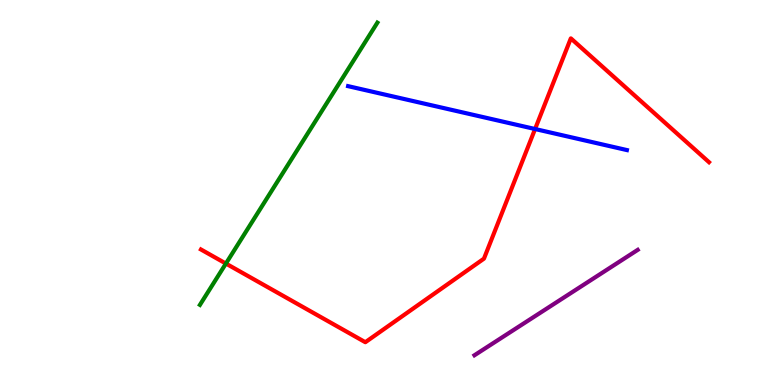[{'lines': ['blue', 'red'], 'intersections': [{'x': 6.9, 'y': 6.65}]}, {'lines': ['green', 'red'], 'intersections': [{'x': 2.91, 'y': 3.15}]}, {'lines': ['purple', 'red'], 'intersections': []}, {'lines': ['blue', 'green'], 'intersections': []}, {'lines': ['blue', 'purple'], 'intersections': []}, {'lines': ['green', 'purple'], 'intersections': []}]